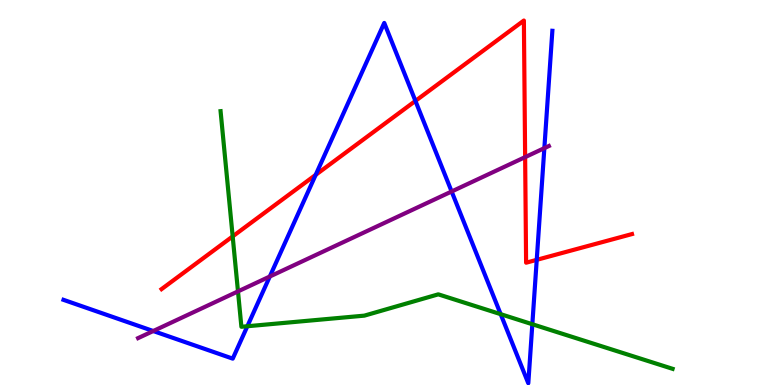[{'lines': ['blue', 'red'], 'intersections': [{'x': 4.07, 'y': 5.46}, {'x': 5.36, 'y': 7.38}, {'x': 6.93, 'y': 3.25}]}, {'lines': ['green', 'red'], 'intersections': [{'x': 3.0, 'y': 3.86}]}, {'lines': ['purple', 'red'], 'intersections': [{'x': 6.78, 'y': 5.92}]}, {'lines': ['blue', 'green'], 'intersections': [{'x': 3.19, 'y': 1.53}, {'x': 6.46, 'y': 1.84}, {'x': 6.87, 'y': 1.58}]}, {'lines': ['blue', 'purple'], 'intersections': [{'x': 1.98, 'y': 1.4}, {'x': 3.48, 'y': 2.82}, {'x': 5.83, 'y': 5.03}, {'x': 7.02, 'y': 6.15}]}, {'lines': ['green', 'purple'], 'intersections': [{'x': 3.07, 'y': 2.43}]}]